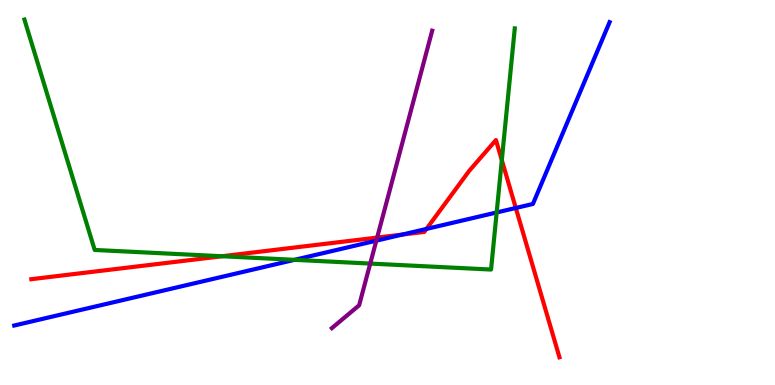[{'lines': ['blue', 'red'], 'intersections': [{'x': 5.19, 'y': 3.91}, {'x': 5.5, 'y': 4.05}, {'x': 6.66, 'y': 4.6}]}, {'lines': ['green', 'red'], 'intersections': [{'x': 2.86, 'y': 3.34}, {'x': 6.48, 'y': 5.84}]}, {'lines': ['purple', 'red'], 'intersections': [{'x': 4.87, 'y': 3.83}]}, {'lines': ['blue', 'green'], 'intersections': [{'x': 3.8, 'y': 3.25}, {'x': 6.41, 'y': 4.48}]}, {'lines': ['blue', 'purple'], 'intersections': [{'x': 4.86, 'y': 3.75}]}, {'lines': ['green', 'purple'], 'intersections': [{'x': 4.78, 'y': 3.15}]}]